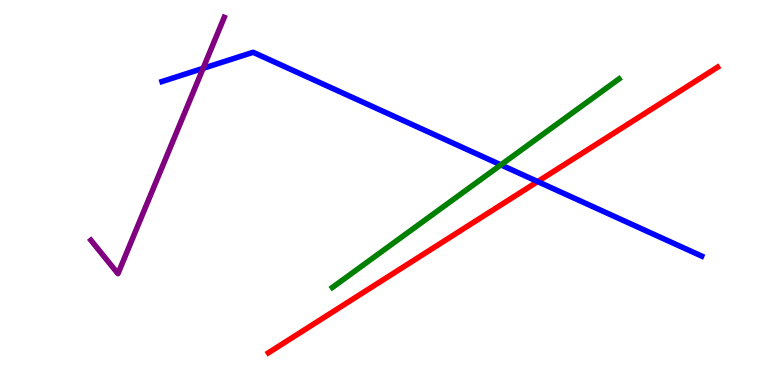[{'lines': ['blue', 'red'], 'intersections': [{'x': 6.94, 'y': 5.28}]}, {'lines': ['green', 'red'], 'intersections': []}, {'lines': ['purple', 'red'], 'intersections': []}, {'lines': ['blue', 'green'], 'intersections': [{'x': 6.46, 'y': 5.72}]}, {'lines': ['blue', 'purple'], 'intersections': [{'x': 2.62, 'y': 8.22}]}, {'lines': ['green', 'purple'], 'intersections': []}]